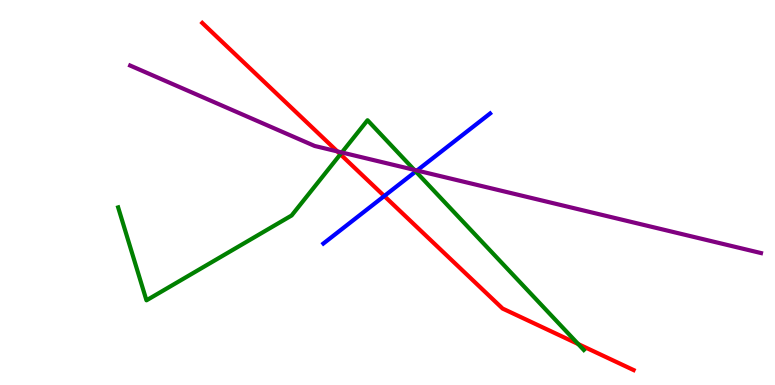[{'lines': ['blue', 'red'], 'intersections': [{'x': 4.96, 'y': 4.91}]}, {'lines': ['green', 'red'], 'intersections': [{'x': 4.39, 'y': 5.99}, {'x': 7.46, 'y': 1.06}]}, {'lines': ['purple', 'red'], 'intersections': [{'x': 4.35, 'y': 6.07}]}, {'lines': ['blue', 'green'], 'intersections': [{'x': 5.36, 'y': 5.55}]}, {'lines': ['blue', 'purple'], 'intersections': [{'x': 5.38, 'y': 5.57}]}, {'lines': ['green', 'purple'], 'intersections': [{'x': 4.41, 'y': 6.04}, {'x': 5.35, 'y': 5.59}]}]